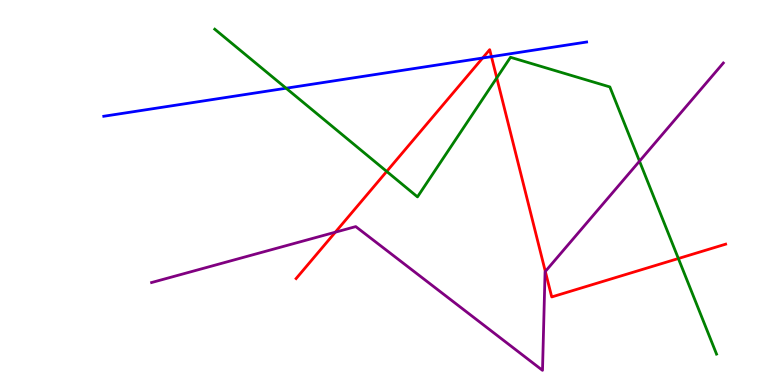[{'lines': ['blue', 'red'], 'intersections': [{'x': 6.23, 'y': 8.49}, {'x': 6.34, 'y': 8.53}]}, {'lines': ['green', 'red'], 'intersections': [{'x': 4.99, 'y': 5.55}, {'x': 6.41, 'y': 7.98}, {'x': 8.75, 'y': 3.29}]}, {'lines': ['purple', 'red'], 'intersections': [{'x': 4.33, 'y': 3.97}, {'x': 7.04, 'y': 2.95}]}, {'lines': ['blue', 'green'], 'intersections': [{'x': 3.69, 'y': 7.71}]}, {'lines': ['blue', 'purple'], 'intersections': []}, {'lines': ['green', 'purple'], 'intersections': [{'x': 8.25, 'y': 5.81}]}]